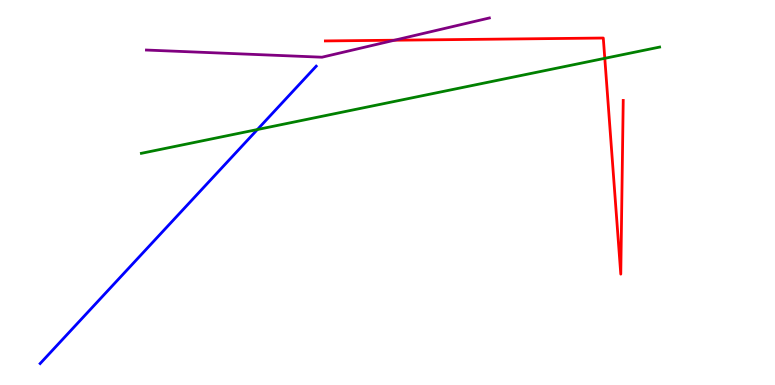[{'lines': ['blue', 'red'], 'intersections': []}, {'lines': ['green', 'red'], 'intersections': [{'x': 7.8, 'y': 8.49}]}, {'lines': ['purple', 'red'], 'intersections': [{'x': 5.09, 'y': 8.96}]}, {'lines': ['blue', 'green'], 'intersections': [{'x': 3.32, 'y': 6.64}]}, {'lines': ['blue', 'purple'], 'intersections': []}, {'lines': ['green', 'purple'], 'intersections': []}]